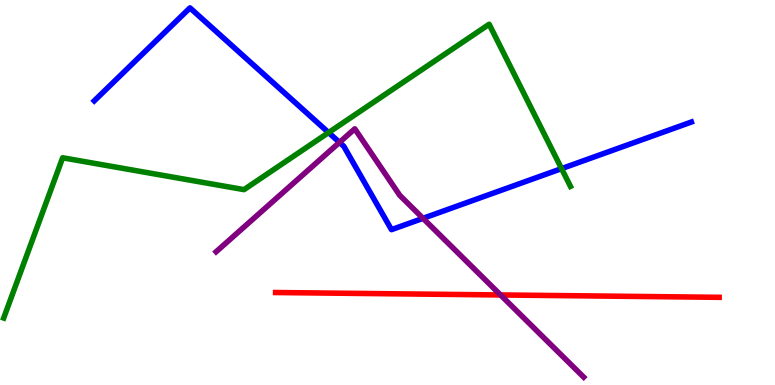[{'lines': ['blue', 'red'], 'intersections': []}, {'lines': ['green', 'red'], 'intersections': []}, {'lines': ['purple', 'red'], 'intersections': [{'x': 6.46, 'y': 2.34}]}, {'lines': ['blue', 'green'], 'intersections': [{'x': 4.24, 'y': 6.56}, {'x': 7.25, 'y': 5.62}]}, {'lines': ['blue', 'purple'], 'intersections': [{'x': 4.38, 'y': 6.3}, {'x': 5.46, 'y': 4.33}]}, {'lines': ['green', 'purple'], 'intersections': []}]